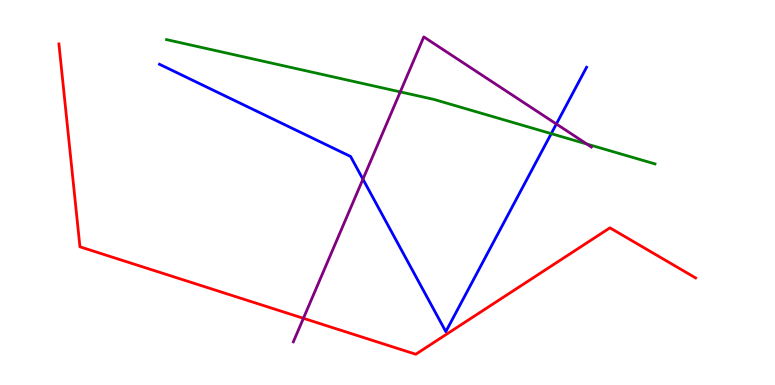[{'lines': ['blue', 'red'], 'intersections': []}, {'lines': ['green', 'red'], 'intersections': []}, {'lines': ['purple', 'red'], 'intersections': [{'x': 3.92, 'y': 1.73}]}, {'lines': ['blue', 'green'], 'intersections': [{'x': 7.11, 'y': 6.53}]}, {'lines': ['blue', 'purple'], 'intersections': [{'x': 4.68, 'y': 5.35}, {'x': 7.18, 'y': 6.78}]}, {'lines': ['green', 'purple'], 'intersections': [{'x': 5.16, 'y': 7.61}, {'x': 7.57, 'y': 6.26}]}]